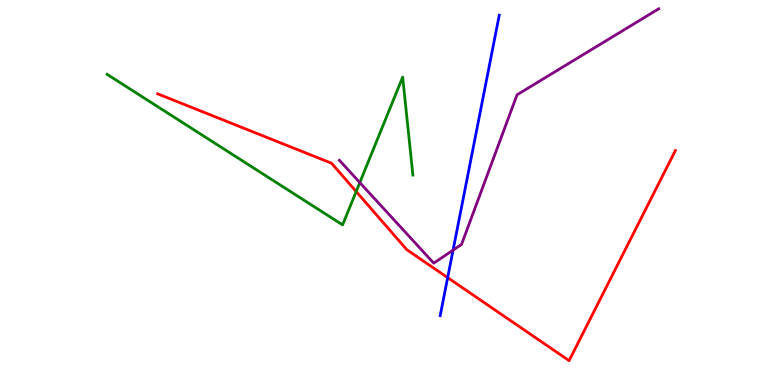[{'lines': ['blue', 'red'], 'intersections': [{'x': 5.78, 'y': 2.79}]}, {'lines': ['green', 'red'], 'intersections': [{'x': 4.6, 'y': 5.03}]}, {'lines': ['purple', 'red'], 'intersections': []}, {'lines': ['blue', 'green'], 'intersections': []}, {'lines': ['blue', 'purple'], 'intersections': [{'x': 5.85, 'y': 3.5}]}, {'lines': ['green', 'purple'], 'intersections': [{'x': 4.64, 'y': 5.26}]}]